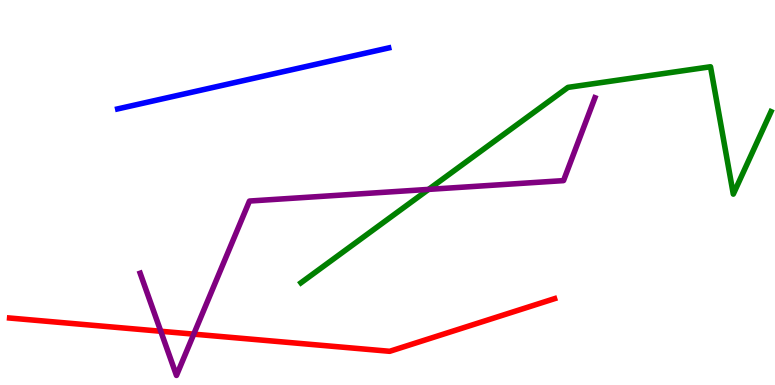[{'lines': ['blue', 'red'], 'intersections': []}, {'lines': ['green', 'red'], 'intersections': []}, {'lines': ['purple', 'red'], 'intersections': [{'x': 2.07, 'y': 1.4}, {'x': 2.5, 'y': 1.32}]}, {'lines': ['blue', 'green'], 'intersections': []}, {'lines': ['blue', 'purple'], 'intersections': []}, {'lines': ['green', 'purple'], 'intersections': [{'x': 5.53, 'y': 5.08}]}]